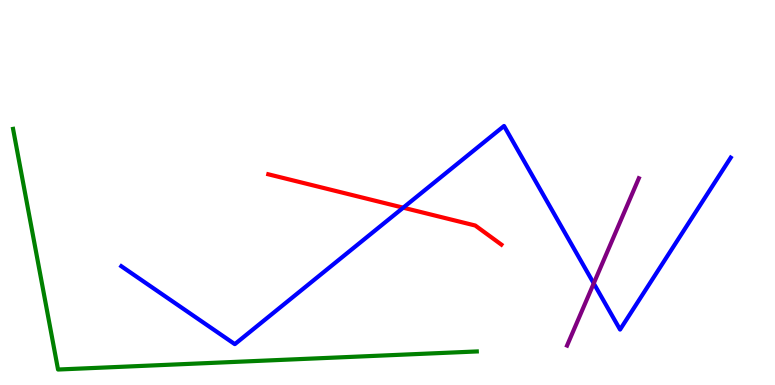[{'lines': ['blue', 'red'], 'intersections': [{'x': 5.2, 'y': 4.61}]}, {'lines': ['green', 'red'], 'intersections': []}, {'lines': ['purple', 'red'], 'intersections': []}, {'lines': ['blue', 'green'], 'intersections': []}, {'lines': ['blue', 'purple'], 'intersections': [{'x': 7.66, 'y': 2.64}]}, {'lines': ['green', 'purple'], 'intersections': []}]